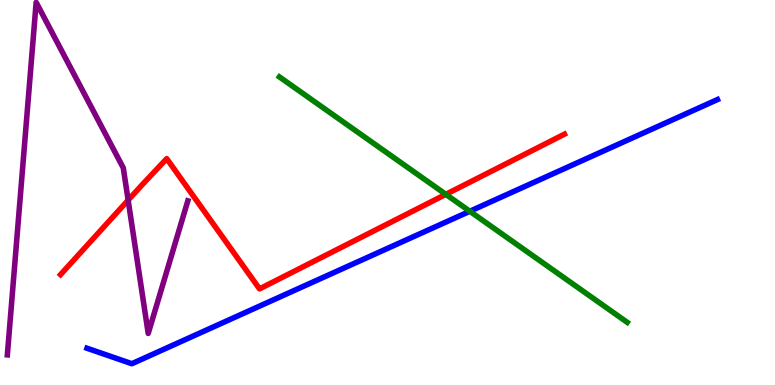[{'lines': ['blue', 'red'], 'intersections': []}, {'lines': ['green', 'red'], 'intersections': [{'x': 5.75, 'y': 4.95}]}, {'lines': ['purple', 'red'], 'intersections': [{'x': 1.65, 'y': 4.8}]}, {'lines': ['blue', 'green'], 'intersections': [{'x': 6.06, 'y': 4.51}]}, {'lines': ['blue', 'purple'], 'intersections': []}, {'lines': ['green', 'purple'], 'intersections': []}]